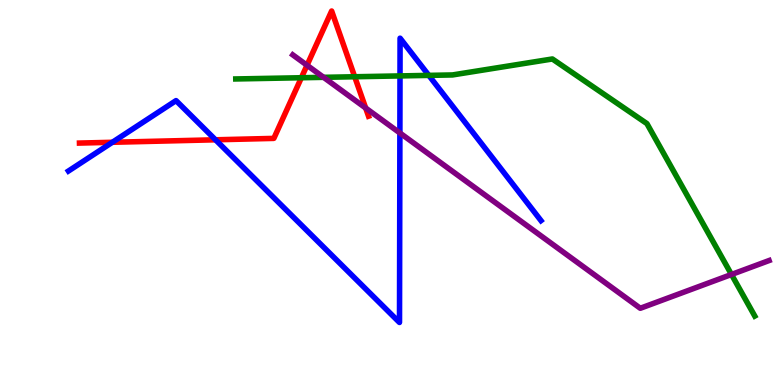[{'lines': ['blue', 'red'], 'intersections': [{'x': 1.45, 'y': 6.3}, {'x': 2.78, 'y': 6.37}]}, {'lines': ['green', 'red'], 'intersections': [{'x': 3.89, 'y': 7.98}, {'x': 4.58, 'y': 8.01}]}, {'lines': ['purple', 'red'], 'intersections': [{'x': 3.96, 'y': 8.3}, {'x': 4.72, 'y': 7.19}]}, {'lines': ['blue', 'green'], 'intersections': [{'x': 5.16, 'y': 8.03}, {'x': 5.53, 'y': 8.04}]}, {'lines': ['blue', 'purple'], 'intersections': [{'x': 5.16, 'y': 6.55}]}, {'lines': ['green', 'purple'], 'intersections': [{'x': 4.18, 'y': 7.99}, {'x': 9.44, 'y': 2.87}]}]